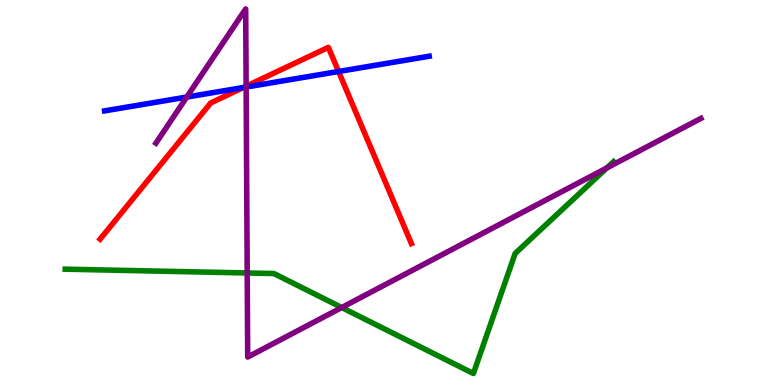[{'lines': ['blue', 'red'], 'intersections': [{'x': 3.14, 'y': 7.73}, {'x': 4.37, 'y': 8.14}]}, {'lines': ['green', 'red'], 'intersections': []}, {'lines': ['purple', 'red'], 'intersections': [{'x': 3.18, 'y': 7.76}]}, {'lines': ['blue', 'green'], 'intersections': []}, {'lines': ['blue', 'purple'], 'intersections': [{'x': 2.41, 'y': 7.48}, {'x': 3.18, 'y': 7.74}]}, {'lines': ['green', 'purple'], 'intersections': [{'x': 3.19, 'y': 2.91}, {'x': 4.41, 'y': 2.01}, {'x': 7.83, 'y': 5.64}]}]